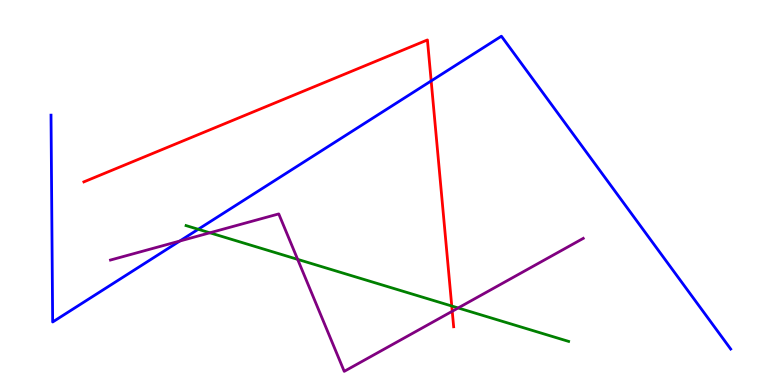[{'lines': ['blue', 'red'], 'intersections': [{'x': 5.56, 'y': 7.9}]}, {'lines': ['green', 'red'], 'intersections': [{'x': 5.83, 'y': 2.05}]}, {'lines': ['purple', 'red'], 'intersections': [{'x': 5.84, 'y': 1.92}]}, {'lines': ['blue', 'green'], 'intersections': [{'x': 2.56, 'y': 4.04}]}, {'lines': ['blue', 'purple'], 'intersections': [{'x': 2.32, 'y': 3.74}]}, {'lines': ['green', 'purple'], 'intersections': [{'x': 2.71, 'y': 3.95}, {'x': 3.84, 'y': 3.26}, {'x': 5.91, 'y': 2.0}]}]